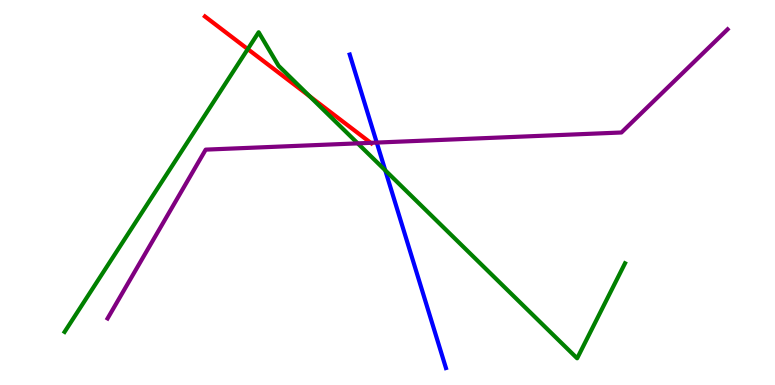[{'lines': ['blue', 'red'], 'intersections': []}, {'lines': ['green', 'red'], 'intersections': [{'x': 3.2, 'y': 8.72}, {'x': 4.0, 'y': 7.5}]}, {'lines': ['purple', 'red'], 'intersections': [{'x': 4.78, 'y': 6.29}]}, {'lines': ['blue', 'green'], 'intersections': [{'x': 4.97, 'y': 5.58}]}, {'lines': ['blue', 'purple'], 'intersections': [{'x': 4.86, 'y': 6.3}]}, {'lines': ['green', 'purple'], 'intersections': [{'x': 4.62, 'y': 6.28}]}]